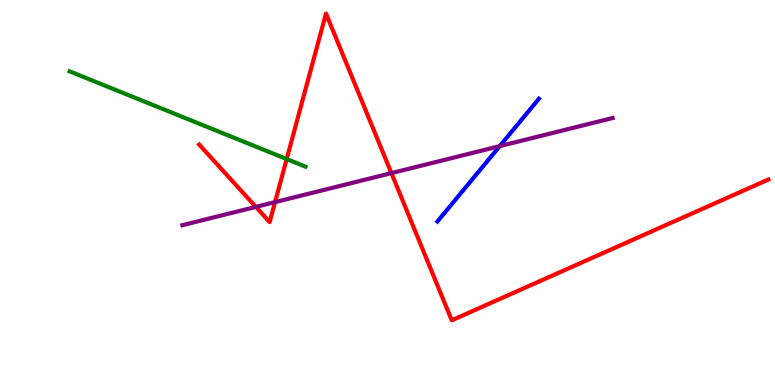[{'lines': ['blue', 'red'], 'intersections': []}, {'lines': ['green', 'red'], 'intersections': [{'x': 3.7, 'y': 5.87}]}, {'lines': ['purple', 'red'], 'intersections': [{'x': 3.3, 'y': 4.63}, {'x': 3.55, 'y': 4.75}, {'x': 5.05, 'y': 5.5}]}, {'lines': ['blue', 'green'], 'intersections': []}, {'lines': ['blue', 'purple'], 'intersections': [{'x': 6.45, 'y': 6.2}]}, {'lines': ['green', 'purple'], 'intersections': []}]